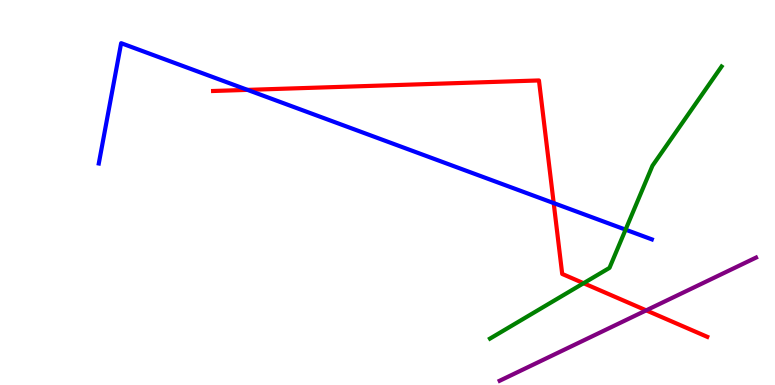[{'lines': ['blue', 'red'], 'intersections': [{'x': 3.19, 'y': 7.67}, {'x': 7.14, 'y': 4.73}]}, {'lines': ['green', 'red'], 'intersections': [{'x': 7.53, 'y': 2.64}]}, {'lines': ['purple', 'red'], 'intersections': [{'x': 8.34, 'y': 1.94}]}, {'lines': ['blue', 'green'], 'intersections': [{'x': 8.07, 'y': 4.03}]}, {'lines': ['blue', 'purple'], 'intersections': []}, {'lines': ['green', 'purple'], 'intersections': []}]